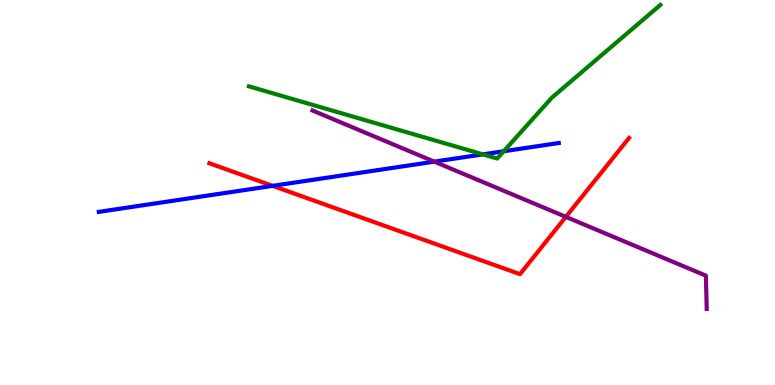[{'lines': ['blue', 'red'], 'intersections': [{'x': 3.52, 'y': 5.17}]}, {'lines': ['green', 'red'], 'intersections': []}, {'lines': ['purple', 'red'], 'intersections': [{'x': 7.3, 'y': 4.37}]}, {'lines': ['blue', 'green'], 'intersections': [{'x': 6.23, 'y': 5.99}, {'x': 6.5, 'y': 6.07}]}, {'lines': ['blue', 'purple'], 'intersections': [{'x': 5.6, 'y': 5.8}]}, {'lines': ['green', 'purple'], 'intersections': []}]